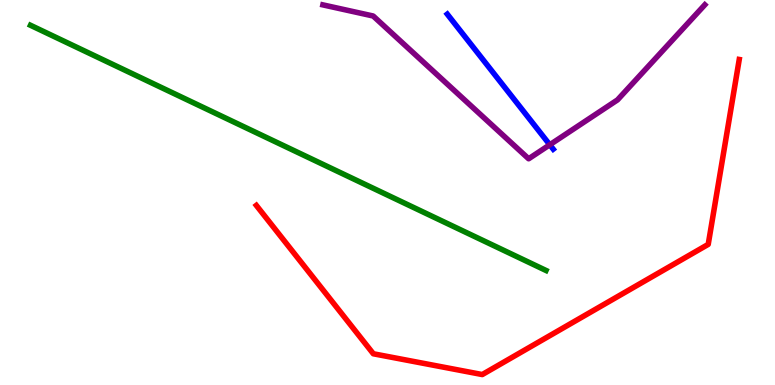[{'lines': ['blue', 'red'], 'intersections': []}, {'lines': ['green', 'red'], 'intersections': []}, {'lines': ['purple', 'red'], 'intersections': []}, {'lines': ['blue', 'green'], 'intersections': []}, {'lines': ['blue', 'purple'], 'intersections': [{'x': 7.09, 'y': 6.24}]}, {'lines': ['green', 'purple'], 'intersections': []}]